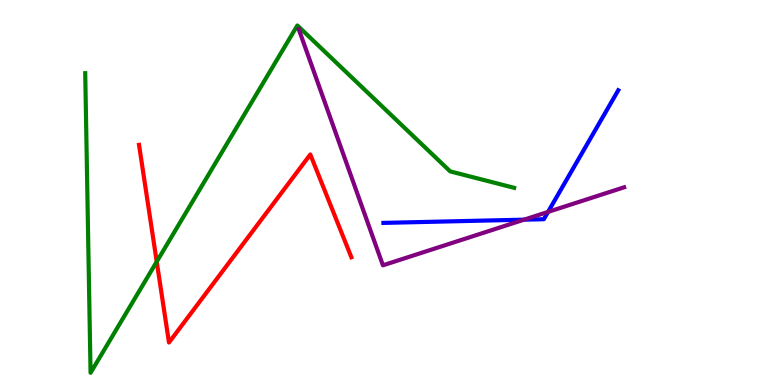[{'lines': ['blue', 'red'], 'intersections': []}, {'lines': ['green', 'red'], 'intersections': [{'x': 2.02, 'y': 3.2}]}, {'lines': ['purple', 'red'], 'intersections': []}, {'lines': ['blue', 'green'], 'intersections': []}, {'lines': ['blue', 'purple'], 'intersections': [{'x': 6.76, 'y': 4.29}, {'x': 7.07, 'y': 4.5}]}, {'lines': ['green', 'purple'], 'intersections': []}]